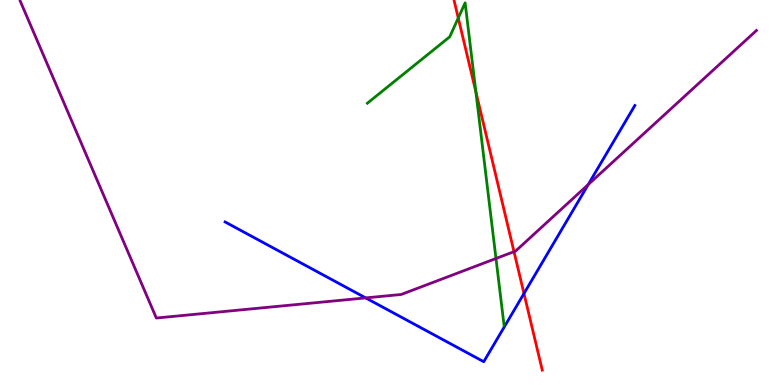[{'lines': ['blue', 'red'], 'intersections': [{'x': 6.76, 'y': 2.38}]}, {'lines': ['green', 'red'], 'intersections': [{'x': 5.91, 'y': 9.53}, {'x': 6.14, 'y': 7.62}]}, {'lines': ['purple', 'red'], 'intersections': [{'x': 6.63, 'y': 3.46}]}, {'lines': ['blue', 'green'], 'intersections': []}, {'lines': ['blue', 'purple'], 'intersections': [{'x': 4.72, 'y': 2.26}, {'x': 7.59, 'y': 5.21}]}, {'lines': ['green', 'purple'], 'intersections': [{'x': 6.4, 'y': 3.29}]}]